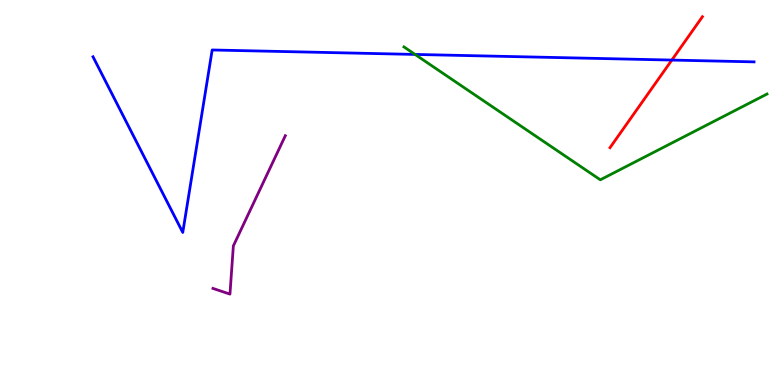[{'lines': ['blue', 'red'], 'intersections': [{'x': 8.67, 'y': 8.44}]}, {'lines': ['green', 'red'], 'intersections': []}, {'lines': ['purple', 'red'], 'intersections': []}, {'lines': ['blue', 'green'], 'intersections': [{'x': 5.36, 'y': 8.59}]}, {'lines': ['blue', 'purple'], 'intersections': []}, {'lines': ['green', 'purple'], 'intersections': []}]